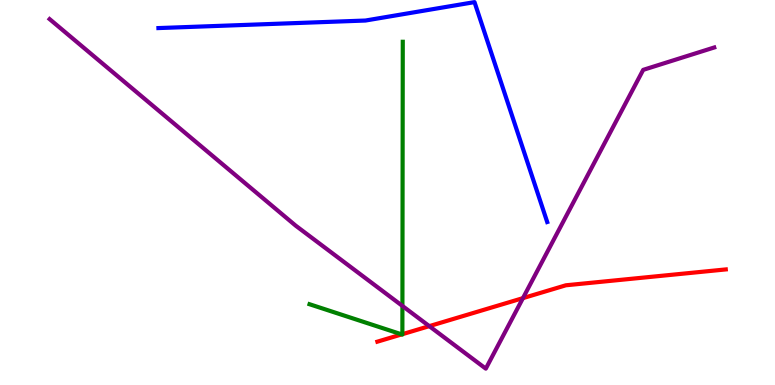[{'lines': ['blue', 'red'], 'intersections': []}, {'lines': ['green', 'red'], 'intersections': [{'x': 5.18, 'y': 1.31}, {'x': 5.19, 'y': 1.32}]}, {'lines': ['purple', 'red'], 'intersections': [{'x': 5.54, 'y': 1.53}, {'x': 6.75, 'y': 2.26}]}, {'lines': ['blue', 'green'], 'intersections': []}, {'lines': ['blue', 'purple'], 'intersections': []}, {'lines': ['green', 'purple'], 'intersections': [{'x': 5.19, 'y': 2.05}]}]